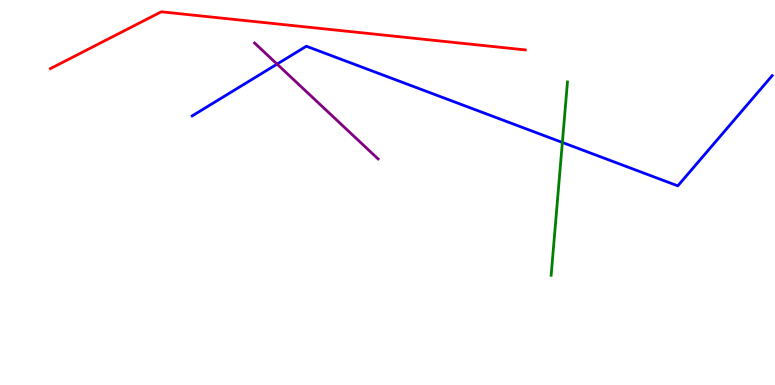[{'lines': ['blue', 'red'], 'intersections': []}, {'lines': ['green', 'red'], 'intersections': []}, {'lines': ['purple', 'red'], 'intersections': []}, {'lines': ['blue', 'green'], 'intersections': [{'x': 7.26, 'y': 6.3}]}, {'lines': ['blue', 'purple'], 'intersections': [{'x': 3.58, 'y': 8.33}]}, {'lines': ['green', 'purple'], 'intersections': []}]